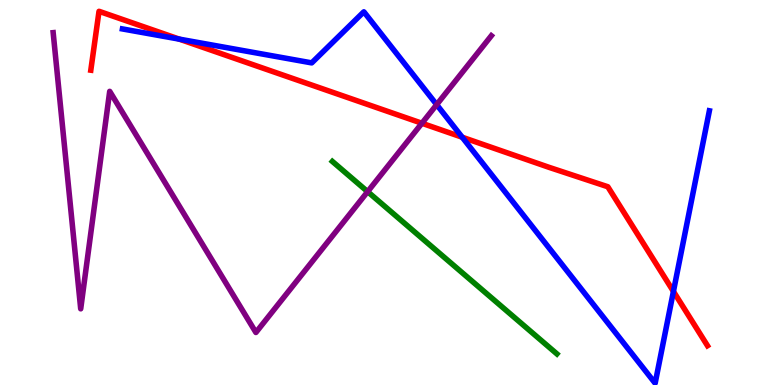[{'lines': ['blue', 'red'], 'intersections': [{'x': 2.31, 'y': 8.98}, {'x': 5.96, 'y': 6.44}, {'x': 8.69, 'y': 2.43}]}, {'lines': ['green', 'red'], 'intersections': []}, {'lines': ['purple', 'red'], 'intersections': [{'x': 5.44, 'y': 6.8}]}, {'lines': ['blue', 'green'], 'intersections': []}, {'lines': ['blue', 'purple'], 'intersections': [{'x': 5.63, 'y': 7.28}]}, {'lines': ['green', 'purple'], 'intersections': [{'x': 4.74, 'y': 5.02}]}]